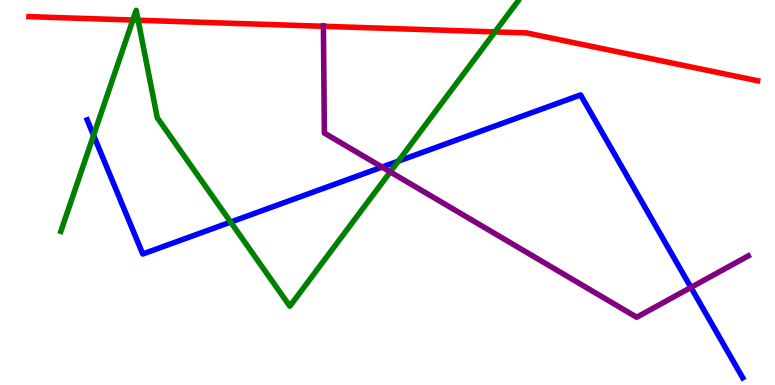[{'lines': ['blue', 'red'], 'intersections': []}, {'lines': ['green', 'red'], 'intersections': [{'x': 1.71, 'y': 9.48}, {'x': 1.78, 'y': 9.47}, {'x': 6.39, 'y': 9.17}]}, {'lines': ['purple', 'red'], 'intersections': [{'x': 4.17, 'y': 9.32}]}, {'lines': ['blue', 'green'], 'intersections': [{'x': 1.21, 'y': 6.49}, {'x': 2.98, 'y': 4.23}, {'x': 5.14, 'y': 5.81}]}, {'lines': ['blue', 'purple'], 'intersections': [{'x': 4.93, 'y': 5.66}, {'x': 8.92, 'y': 2.53}]}, {'lines': ['green', 'purple'], 'intersections': [{'x': 5.04, 'y': 5.53}]}]